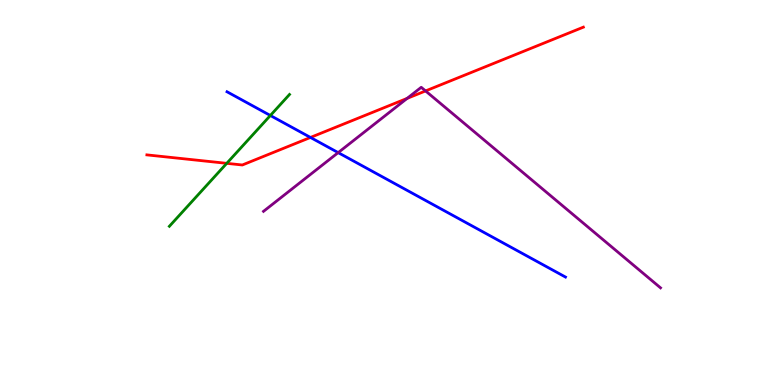[{'lines': ['blue', 'red'], 'intersections': [{'x': 4.01, 'y': 6.43}]}, {'lines': ['green', 'red'], 'intersections': [{'x': 2.93, 'y': 5.76}]}, {'lines': ['purple', 'red'], 'intersections': [{'x': 5.25, 'y': 7.44}, {'x': 5.49, 'y': 7.64}]}, {'lines': ['blue', 'green'], 'intersections': [{'x': 3.49, 'y': 7.0}]}, {'lines': ['blue', 'purple'], 'intersections': [{'x': 4.36, 'y': 6.04}]}, {'lines': ['green', 'purple'], 'intersections': []}]